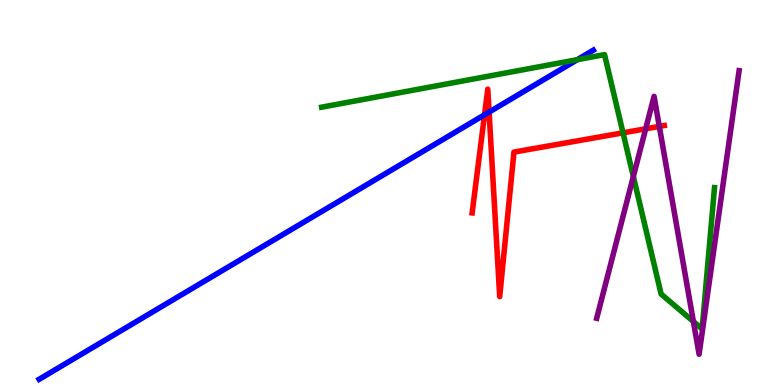[{'lines': ['blue', 'red'], 'intersections': [{'x': 6.25, 'y': 7.02}, {'x': 6.31, 'y': 7.09}]}, {'lines': ['green', 'red'], 'intersections': [{'x': 8.04, 'y': 6.55}]}, {'lines': ['purple', 'red'], 'intersections': [{'x': 8.33, 'y': 6.65}, {'x': 8.51, 'y': 6.72}]}, {'lines': ['blue', 'green'], 'intersections': [{'x': 7.45, 'y': 8.45}]}, {'lines': ['blue', 'purple'], 'intersections': []}, {'lines': ['green', 'purple'], 'intersections': [{'x': 8.17, 'y': 5.42}, {'x': 8.95, 'y': 1.65}]}]